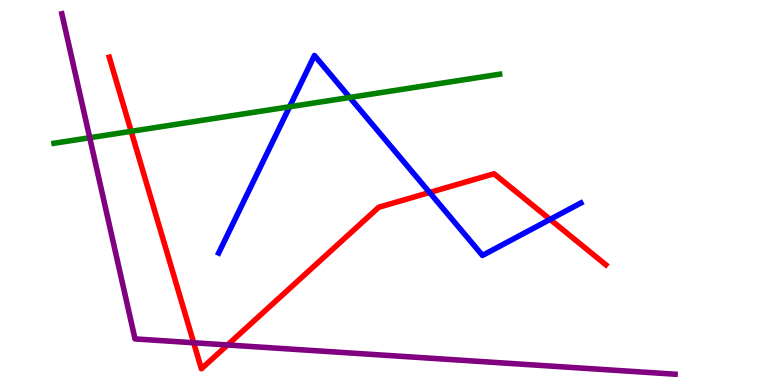[{'lines': ['blue', 'red'], 'intersections': [{'x': 5.54, 'y': 5.0}, {'x': 7.1, 'y': 4.3}]}, {'lines': ['green', 'red'], 'intersections': [{'x': 1.69, 'y': 6.59}]}, {'lines': ['purple', 'red'], 'intersections': [{'x': 2.5, 'y': 1.1}, {'x': 2.94, 'y': 1.04}]}, {'lines': ['blue', 'green'], 'intersections': [{'x': 3.74, 'y': 7.23}, {'x': 4.51, 'y': 7.47}]}, {'lines': ['blue', 'purple'], 'intersections': []}, {'lines': ['green', 'purple'], 'intersections': [{'x': 1.16, 'y': 6.42}]}]